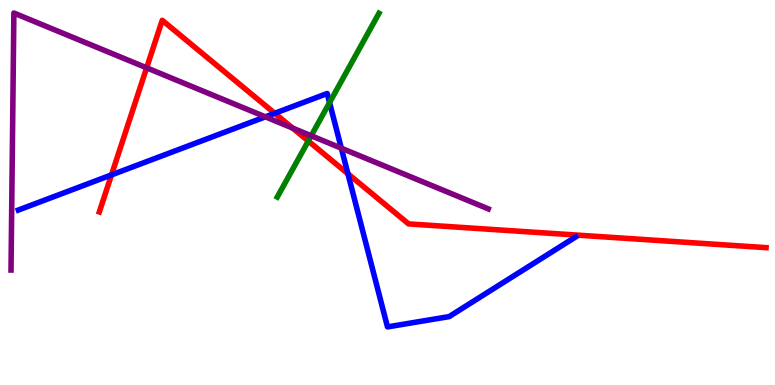[{'lines': ['blue', 'red'], 'intersections': [{'x': 1.44, 'y': 5.46}, {'x': 3.55, 'y': 7.06}, {'x': 4.49, 'y': 5.49}]}, {'lines': ['green', 'red'], 'intersections': [{'x': 3.98, 'y': 6.34}]}, {'lines': ['purple', 'red'], 'intersections': [{'x': 1.89, 'y': 8.24}, {'x': 3.78, 'y': 6.67}]}, {'lines': ['blue', 'green'], 'intersections': [{'x': 4.25, 'y': 7.34}]}, {'lines': ['blue', 'purple'], 'intersections': [{'x': 3.42, 'y': 6.97}, {'x': 4.4, 'y': 6.15}]}, {'lines': ['green', 'purple'], 'intersections': [{'x': 4.02, 'y': 6.47}]}]